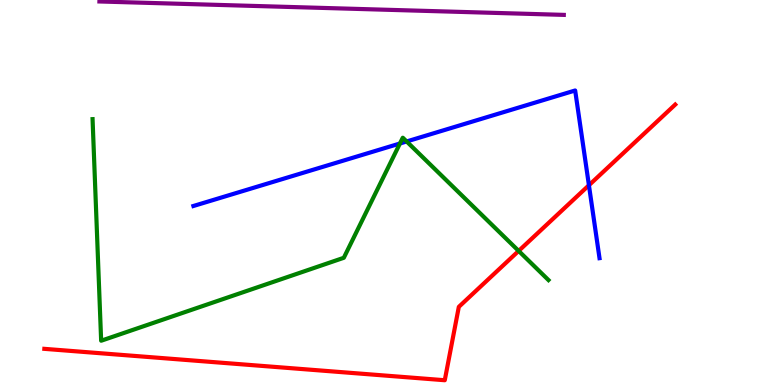[{'lines': ['blue', 'red'], 'intersections': [{'x': 7.6, 'y': 5.19}]}, {'lines': ['green', 'red'], 'intersections': [{'x': 6.69, 'y': 3.48}]}, {'lines': ['purple', 'red'], 'intersections': []}, {'lines': ['blue', 'green'], 'intersections': [{'x': 5.16, 'y': 6.27}, {'x': 5.25, 'y': 6.33}]}, {'lines': ['blue', 'purple'], 'intersections': []}, {'lines': ['green', 'purple'], 'intersections': []}]